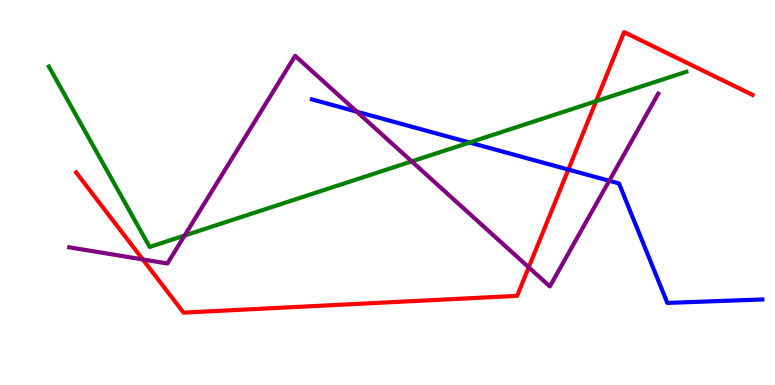[{'lines': ['blue', 'red'], 'intersections': [{'x': 7.33, 'y': 5.6}]}, {'lines': ['green', 'red'], 'intersections': [{'x': 7.69, 'y': 7.37}]}, {'lines': ['purple', 'red'], 'intersections': [{'x': 1.84, 'y': 3.26}, {'x': 6.82, 'y': 3.06}]}, {'lines': ['blue', 'green'], 'intersections': [{'x': 6.06, 'y': 6.3}]}, {'lines': ['blue', 'purple'], 'intersections': [{'x': 4.6, 'y': 7.1}, {'x': 7.86, 'y': 5.3}]}, {'lines': ['green', 'purple'], 'intersections': [{'x': 2.38, 'y': 3.88}, {'x': 5.31, 'y': 5.81}]}]